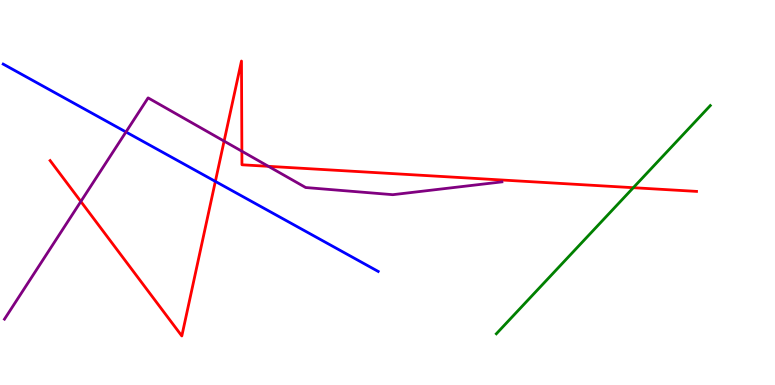[{'lines': ['blue', 'red'], 'intersections': [{'x': 2.78, 'y': 5.29}]}, {'lines': ['green', 'red'], 'intersections': [{'x': 8.17, 'y': 5.12}]}, {'lines': ['purple', 'red'], 'intersections': [{'x': 1.04, 'y': 4.77}, {'x': 2.89, 'y': 6.33}, {'x': 3.12, 'y': 6.07}, {'x': 3.46, 'y': 5.68}]}, {'lines': ['blue', 'green'], 'intersections': []}, {'lines': ['blue', 'purple'], 'intersections': [{'x': 1.63, 'y': 6.57}]}, {'lines': ['green', 'purple'], 'intersections': []}]